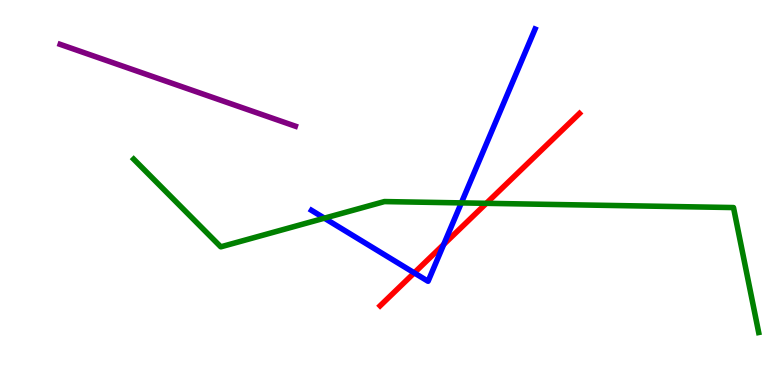[{'lines': ['blue', 'red'], 'intersections': [{'x': 5.35, 'y': 2.91}, {'x': 5.73, 'y': 3.65}]}, {'lines': ['green', 'red'], 'intersections': [{'x': 6.28, 'y': 4.72}]}, {'lines': ['purple', 'red'], 'intersections': []}, {'lines': ['blue', 'green'], 'intersections': [{'x': 4.19, 'y': 4.33}, {'x': 5.95, 'y': 4.73}]}, {'lines': ['blue', 'purple'], 'intersections': []}, {'lines': ['green', 'purple'], 'intersections': []}]